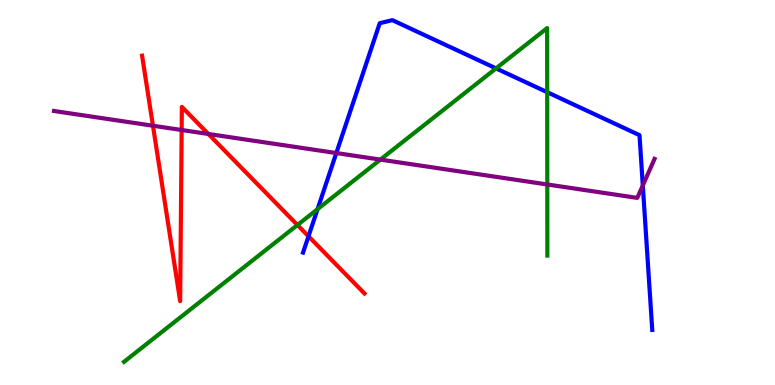[{'lines': ['blue', 'red'], 'intersections': [{'x': 3.98, 'y': 3.86}]}, {'lines': ['green', 'red'], 'intersections': [{'x': 3.84, 'y': 4.16}]}, {'lines': ['purple', 'red'], 'intersections': [{'x': 1.97, 'y': 6.73}, {'x': 2.34, 'y': 6.62}, {'x': 2.69, 'y': 6.52}]}, {'lines': ['blue', 'green'], 'intersections': [{'x': 4.1, 'y': 4.57}, {'x': 6.4, 'y': 8.22}, {'x': 7.06, 'y': 7.6}]}, {'lines': ['blue', 'purple'], 'intersections': [{'x': 4.34, 'y': 6.02}, {'x': 8.29, 'y': 5.18}]}, {'lines': ['green', 'purple'], 'intersections': [{'x': 4.91, 'y': 5.85}, {'x': 7.06, 'y': 5.21}]}]